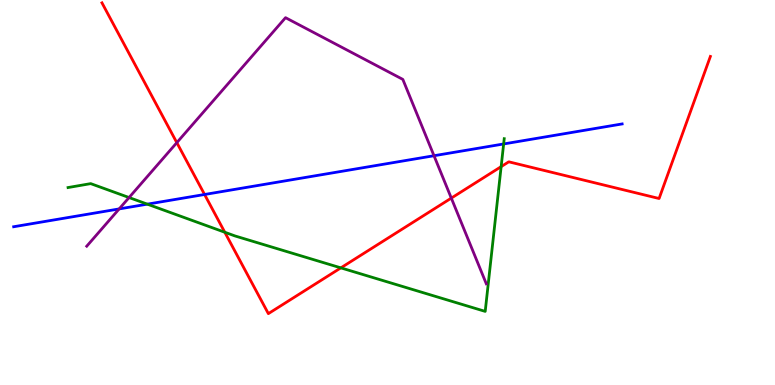[{'lines': ['blue', 'red'], 'intersections': [{'x': 2.64, 'y': 4.95}]}, {'lines': ['green', 'red'], 'intersections': [{'x': 2.9, 'y': 3.97}, {'x': 4.4, 'y': 3.04}, {'x': 6.47, 'y': 5.67}]}, {'lines': ['purple', 'red'], 'intersections': [{'x': 2.28, 'y': 6.29}, {'x': 5.82, 'y': 4.85}]}, {'lines': ['blue', 'green'], 'intersections': [{'x': 1.9, 'y': 4.7}, {'x': 6.5, 'y': 6.26}]}, {'lines': ['blue', 'purple'], 'intersections': [{'x': 1.54, 'y': 4.57}, {'x': 5.6, 'y': 5.96}]}, {'lines': ['green', 'purple'], 'intersections': [{'x': 1.67, 'y': 4.87}]}]